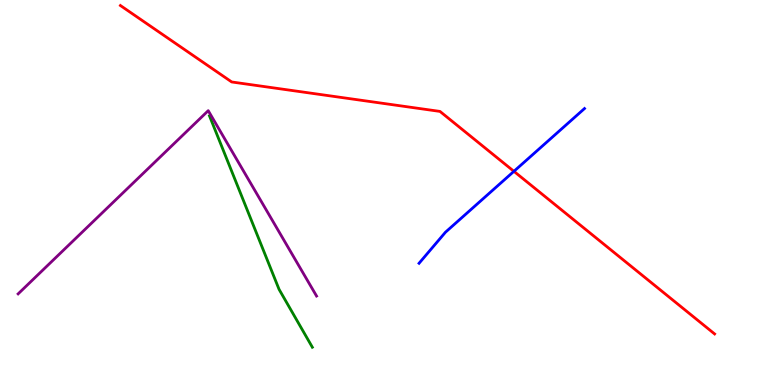[{'lines': ['blue', 'red'], 'intersections': [{'x': 6.63, 'y': 5.55}]}, {'lines': ['green', 'red'], 'intersections': []}, {'lines': ['purple', 'red'], 'intersections': []}, {'lines': ['blue', 'green'], 'intersections': []}, {'lines': ['blue', 'purple'], 'intersections': []}, {'lines': ['green', 'purple'], 'intersections': []}]